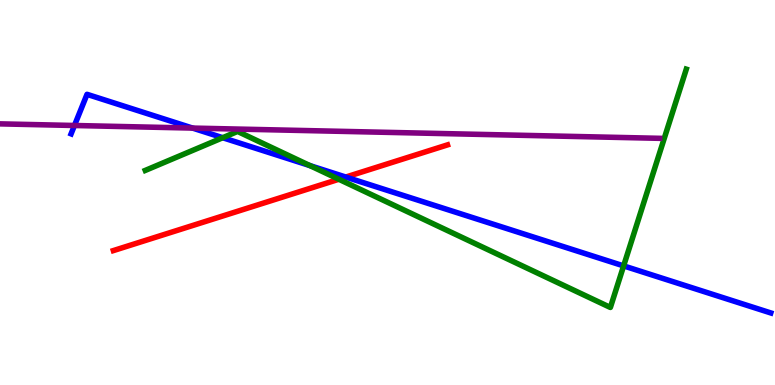[{'lines': ['blue', 'red'], 'intersections': [{'x': 4.46, 'y': 5.4}]}, {'lines': ['green', 'red'], 'intersections': [{'x': 4.37, 'y': 5.34}]}, {'lines': ['purple', 'red'], 'intersections': []}, {'lines': ['blue', 'green'], 'intersections': [{'x': 2.87, 'y': 6.42}, {'x': 4.0, 'y': 5.7}, {'x': 8.05, 'y': 3.09}]}, {'lines': ['blue', 'purple'], 'intersections': [{'x': 0.961, 'y': 6.74}, {'x': 2.48, 'y': 6.67}]}, {'lines': ['green', 'purple'], 'intersections': []}]